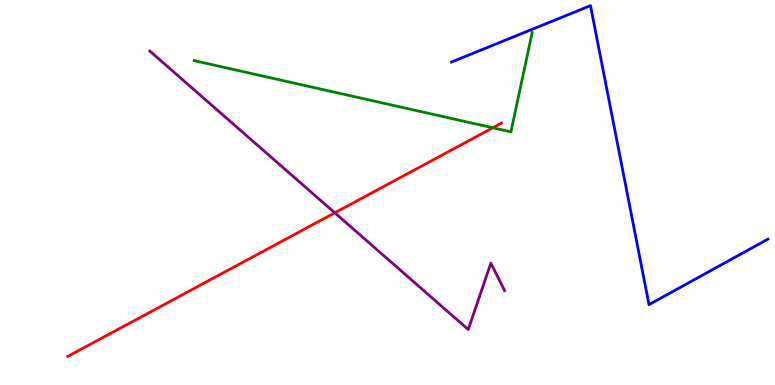[{'lines': ['blue', 'red'], 'intersections': []}, {'lines': ['green', 'red'], 'intersections': [{'x': 6.36, 'y': 6.68}]}, {'lines': ['purple', 'red'], 'intersections': [{'x': 4.32, 'y': 4.47}]}, {'lines': ['blue', 'green'], 'intersections': []}, {'lines': ['blue', 'purple'], 'intersections': []}, {'lines': ['green', 'purple'], 'intersections': []}]